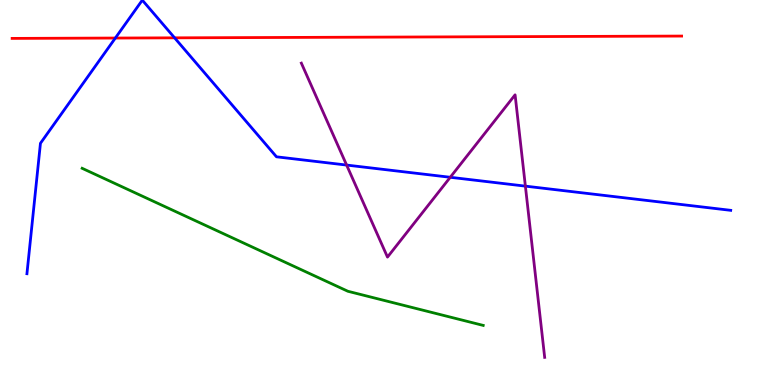[{'lines': ['blue', 'red'], 'intersections': [{'x': 1.49, 'y': 9.01}, {'x': 2.25, 'y': 9.02}]}, {'lines': ['green', 'red'], 'intersections': []}, {'lines': ['purple', 'red'], 'intersections': []}, {'lines': ['blue', 'green'], 'intersections': []}, {'lines': ['blue', 'purple'], 'intersections': [{'x': 4.47, 'y': 5.71}, {'x': 5.81, 'y': 5.4}, {'x': 6.78, 'y': 5.17}]}, {'lines': ['green', 'purple'], 'intersections': []}]